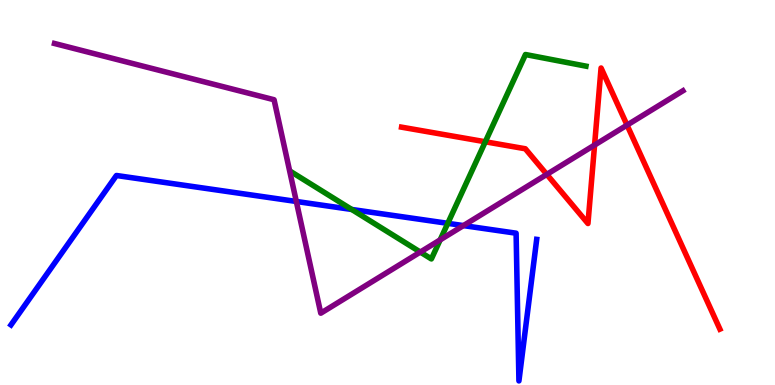[{'lines': ['blue', 'red'], 'intersections': []}, {'lines': ['green', 'red'], 'intersections': [{'x': 6.26, 'y': 6.32}]}, {'lines': ['purple', 'red'], 'intersections': [{'x': 7.06, 'y': 5.47}, {'x': 7.67, 'y': 6.23}, {'x': 8.09, 'y': 6.75}]}, {'lines': ['blue', 'green'], 'intersections': [{'x': 4.54, 'y': 4.56}, {'x': 5.78, 'y': 4.2}]}, {'lines': ['blue', 'purple'], 'intersections': [{'x': 3.82, 'y': 4.77}, {'x': 5.98, 'y': 4.14}]}, {'lines': ['green', 'purple'], 'intersections': [{'x': 5.42, 'y': 3.45}, {'x': 5.68, 'y': 3.77}]}]